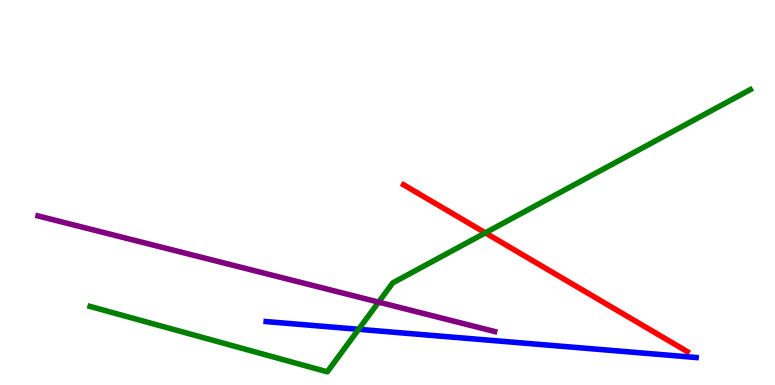[{'lines': ['blue', 'red'], 'intersections': []}, {'lines': ['green', 'red'], 'intersections': [{'x': 6.26, 'y': 3.95}]}, {'lines': ['purple', 'red'], 'intersections': []}, {'lines': ['blue', 'green'], 'intersections': [{'x': 4.63, 'y': 1.45}]}, {'lines': ['blue', 'purple'], 'intersections': []}, {'lines': ['green', 'purple'], 'intersections': [{'x': 4.89, 'y': 2.15}]}]